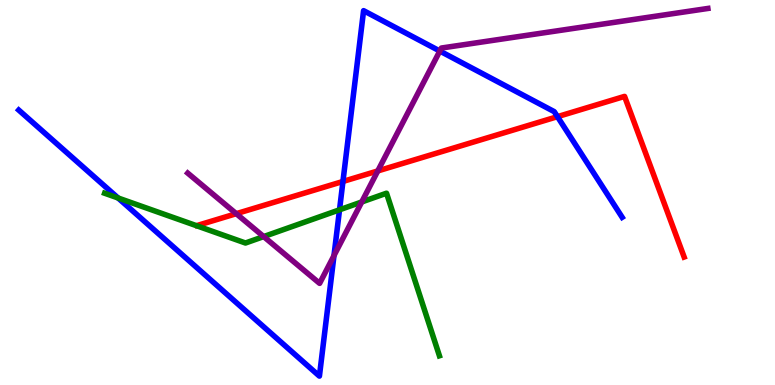[{'lines': ['blue', 'red'], 'intersections': [{'x': 4.43, 'y': 5.29}, {'x': 7.19, 'y': 6.97}]}, {'lines': ['green', 'red'], 'intersections': []}, {'lines': ['purple', 'red'], 'intersections': [{'x': 3.05, 'y': 4.45}, {'x': 4.87, 'y': 5.56}]}, {'lines': ['blue', 'green'], 'intersections': [{'x': 1.52, 'y': 4.86}, {'x': 4.38, 'y': 4.55}]}, {'lines': ['blue', 'purple'], 'intersections': [{'x': 4.31, 'y': 3.36}, {'x': 5.67, 'y': 8.67}]}, {'lines': ['green', 'purple'], 'intersections': [{'x': 3.4, 'y': 3.85}, {'x': 4.67, 'y': 4.75}]}]